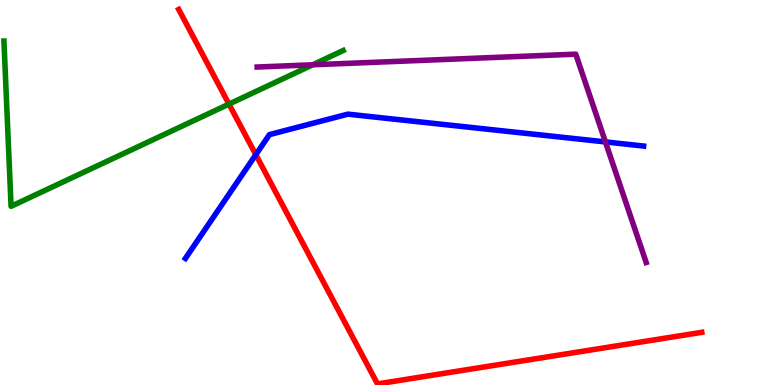[{'lines': ['blue', 'red'], 'intersections': [{'x': 3.3, 'y': 5.98}]}, {'lines': ['green', 'red'], 'intersections': [{'x': 2.95, 'y': 7.3}]}, {'lines': ['purple', 'red'], 'intersections': []}, {'lines': ['blue', 'green'], 'intersections': []}, {'lines': ['blue', 'purple'], 'intersections': [{'x': 7.81, 'y': 6.31}]}, {'lines': ['green', 'purple'], 'intersections': [{'x': 4.04, 'y': 8.32}]}]